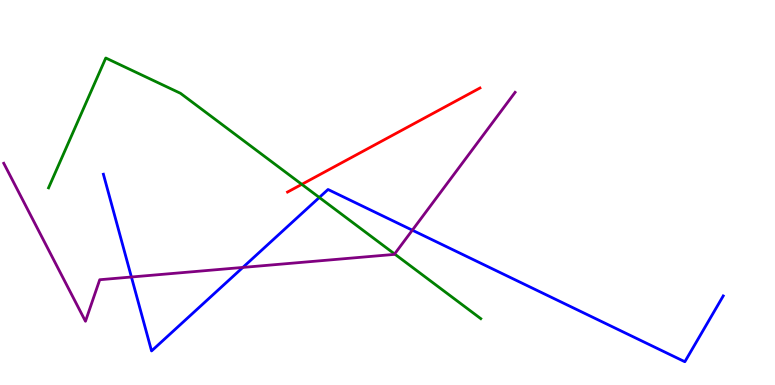[{'lines': ['blue', 'red'], 'intersections': []}, {'lines': ['green', 'red'], 'intersections': [{'x': 3.89, 'y': 5.21}]}, {'lines': ['purple', 'red'], 'intersections': []}, {'lines': ['blue', 'green'], 'intersections': [{'x': 4.12, 'y': 4.87}]}, {'lines': ['blue', 'purple'], 'intersections': [{'x': 1.7, 'y': 2.81}, {'x': 3.13, 'y': 3.05}, {'x': 5.32, 'y': 4.02}]}, {'lines': ['green', 'purple'], 'intersections': [{'x': 5.09, 'y': 3.4}]}]